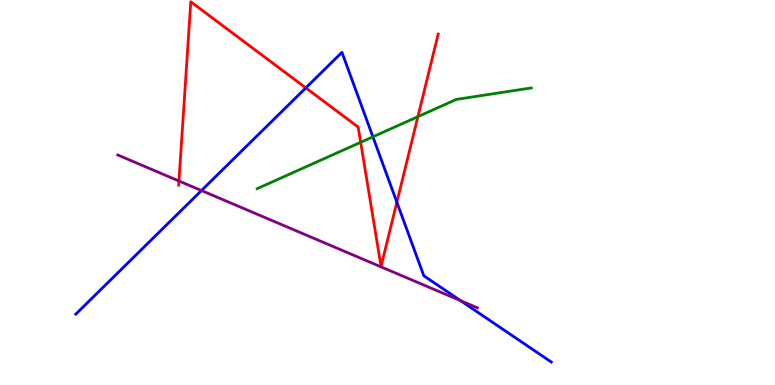[{'lines': ['blue', 'red'], 'intersections': [{'x': 3.95, 'y': 7.72}, {'x': 5.12, 'y': 4.75}]}, {'lines': ['green', 'red'], 'intersections': [{'x': 4.65, 'y': 6.3}, {'x': 5.39, 'y': 6.97}]}, {'lines': ['purple', 'red'], 'intersections': [{'x': 2.31, 'y': 5.3}]}, {'lines': ['blue', 'green'], 'intersections': [{'x': 4.81, 'y': 6.45}]}, {'lines': ['blue', 'purple'], 'intersections': [{'x': 2.6, 'y': 5.05}, {'x': 5.94, 'y': 2.19}]}, {'lines': ['green', 'purple'], 'intersections': []}]